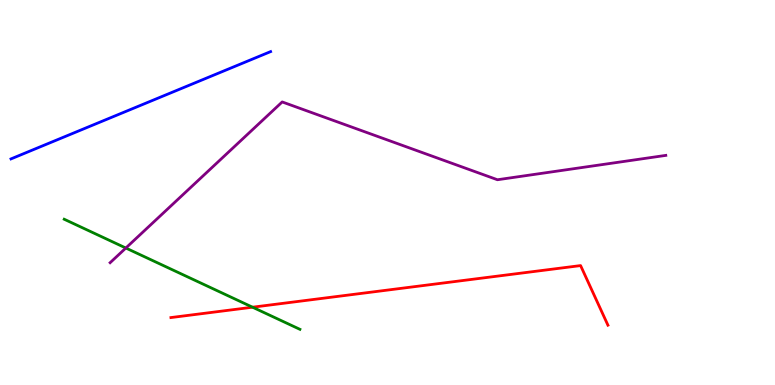[{'lines': ['blue', 'red'], 'intersections': []}, {'lines': ['green', 'red'], 'intersections': [{'x': 3.26, 'y': 2.02}]}, {'lines': ['purple', 'red'], 'intersections': []}, {'lines': ['blue', 'green'], 'intersections': []}, {'lines': ['blue', 'purple'], 'intersections': []}, {'lines': ['green', 'purple'], 'intersections': [{'x': 1.62, 'y': 3.56}]}]